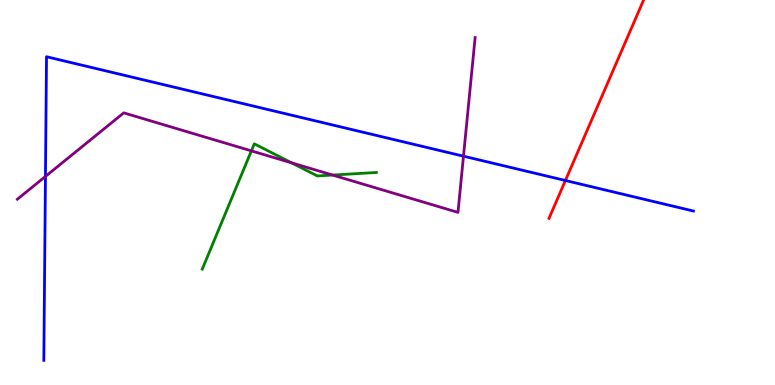[{'lines': ['blue', 'red'], 'intersections': [{'x': 7.3, 'y': 5.31}]}, {'lines': ['green', 'red'], 'intersections': []}, {'lines': ['purple', 'red'], 'intersections': []}, {'lines': ['blue', 'green'], 'intersections': []}, {'lines': ['blue', 'purple'], 'intersections': [{'x': 0.586, 'y': 5.42}, {'x': 5.98, 'y': 5.94}]}, {'lines': ['green', 'purple'], 'intersections': [{'x': 3.24, 'y': 6.08}, {'x': 3.76, 'y': 5.77}, {'x': 4.29, 'y': 5.45}]}]